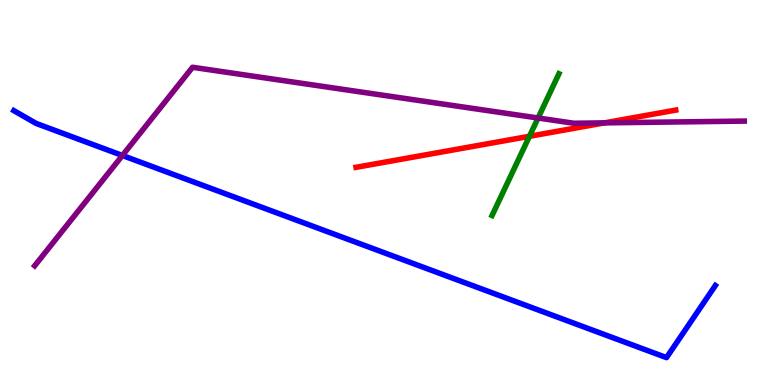[{'lines': ['blue', 'red'], 'intersections': []}, {'lines': ['green', 'red'], 'intersections': [{'x': 6.83, 'y': 6.46}]}, {'lines': ['purple', 'red'], 'intersections': [{'x': 7.8, 'y': 6.81}]}, {'lines': ['blue', 'green'], 'intersections': []}, {'lines': ['blue', 'purple'], 'intersections': [{'x': 1.58, 'y': 5.96}]}, {'lines': ['green', 'purple'], 'intersections': [{'x': 6.94, 'y': 6.94}]}]